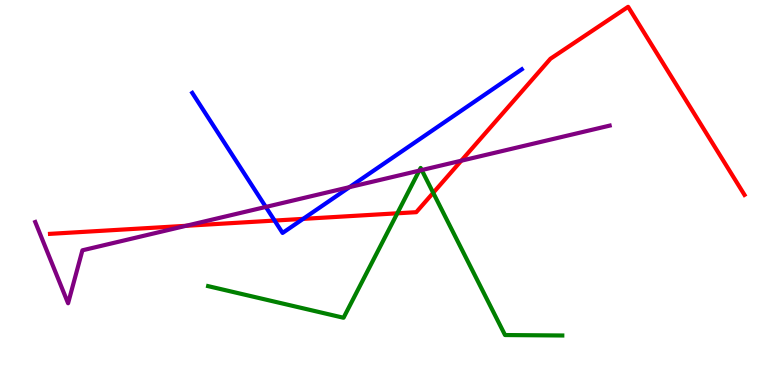[{'lines': ['blue', 'red'], 'intersections': [{'x': 3.54, 'y': 4.27}, {'x': 3.91, 'y': 4.31}]}, {'lines': ['green', 'red'], 'intersections': [{'x': 5.13, 'y': 4.46}, {'x': 5.59, 'y': 4.99}]}, {'lines': ['purple', 'red'], 'intersections': [{'x': 2.4, 'y': 4.13}, {'x': 5.95, 'y': 5.83}]}, {'lines': ['blue', 'green'], 'intersections': []}, {'lines': ['blue', 'purple'], 'intersections': [{'x': 3.43, 'y': 4.63}, {'x': 4.51, 'y': 5.14}]}, {'lines': ['green', 'purple'], 'intersections': [{'x': 5.41, 'y': 5.57}, {'x': 5.44, 'y': 5.58}]}]